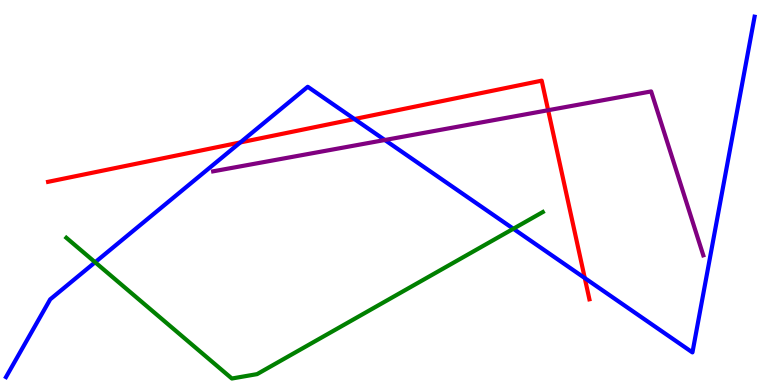[{'lines': ['blue', 'red'], 'intersections': [{'x': 3.1, 'y': 6.3}, {'x': 4.57, 'y': 6.91}, {'x': 7.55, 'y': 2.78}]}, {'lines': ['green', 'red'], 'intersections': []}, {'lines': ['purple', 'red'], 'intersections': [{'x': 7.07, 'y': 7.14}]}, {'lines': ['blue', 'green'], 'intersections': [{'x': 1.23, 'y': 3.19}, {'x': 6.62, 'y': 4.06}]}, {'lines': ['blue', 'purple'], 'intersections': [{'x': 4.97, 'y': 6.36}]}, {'lines': ['green', 'purple'], 'intersections': []}]